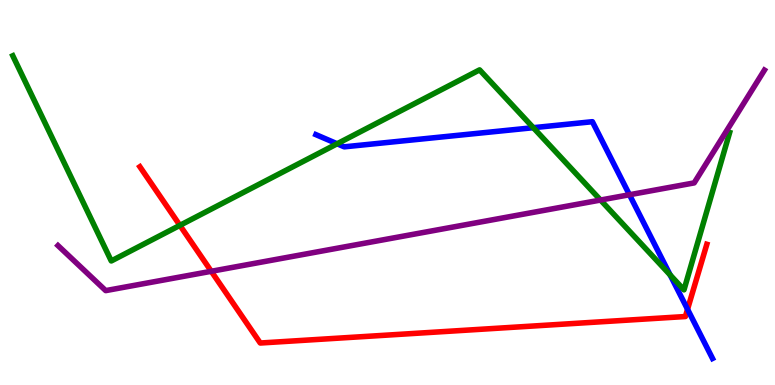[{'lines': ['blue', 'red'], 'intersections': [{'x': 8.87, 'y': 1.97}]}, {'lines': ['green', 'red'], 'intersections': [{'x': 2.32, 'y': 4.15}]}, {'lines': ['purple', 'red'], 'intersections': [{'x': 2.73, 'y': 2.95}]}, {'lines': ['blue', 'green'], 'intersections': [{'x': 4.35, 'y': 6.27}, {'x': 6.88, 'y': 6.68}, {'x': 8.65, 'y': 2.86}]}, {'lines': ['blue', 'purple'], 'intersections': [{'x': 8.12, 'y': 4.94}]}, {'lines': ['green', 'purple'], 'intersections': [{'x': 7.75, 'y': 4.8}]}]